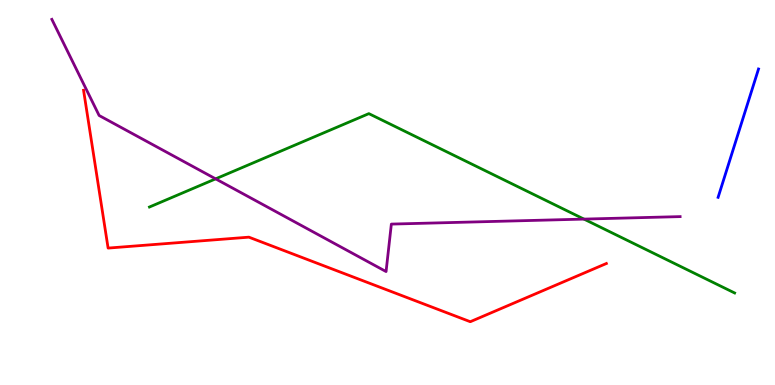[{'lines': ['blue', 'red'], 'intersections': []}, {'lines': ['green', 'red'], 'intersections': []}, {'lines': ['purple', 'red'], 'intersections': []}, {'lines': ['blue', 'green'], 'intersections': []}, {'lines': ['blue', 'purple'], 'intersections': []}, {'lines': ['green', 'purple'], 'intersections': [{'x': 2.78, 'y': 5.35}, {'x': 7.54, 'y': 4.31}]}]